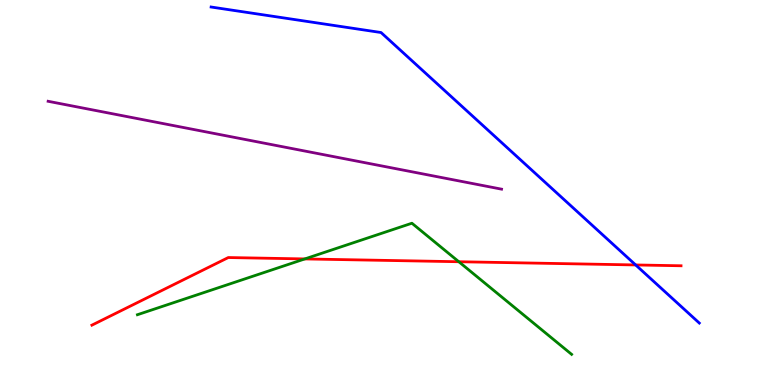[{'lines': ['blue', 'red'], 'intersections': [{'x': 8.2, 'y': 3.12}]}, {'lines': ['green', 'red'], 'intersections': [{'x': 3.93, 'y': 3.27}, {'x': 5.92, 'y': 3.2}]}, {'lines': ['purple', 'red'], 'intersections': []}, {'lines': ['blue', 'green'], 'intersections': []}, {'lines': ['blue', 'purple'], 'intersections': []}, {'lines': ['green', 'purple'], 'intersections': []}]